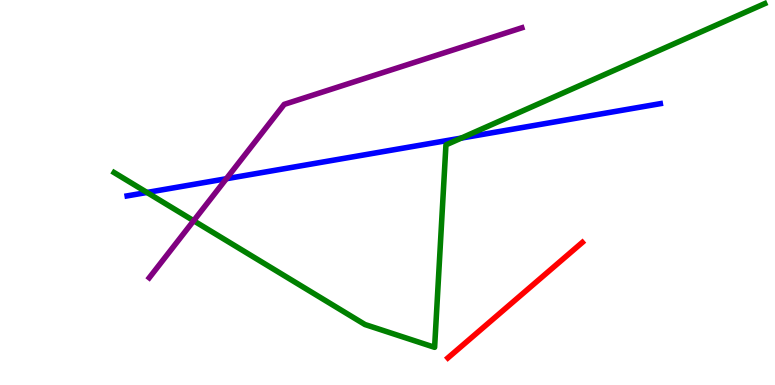[{'lines': ['blue', 'red'], 'intersections': []}, {'lines': ['green', 'red'], 'intersections': []}, {'lines': ['purple', 'red'], 'intersections': []}, {'lines': ['blue', 'green'], 'intersections': [{'x': 1.9, 'y': 5.0}, {'x': 5.95, 'y': 6.41}]}, {'lines': ['blue', 'purple'], 'intersections': [{'x': 2.92, 'y': 5.36}]}, {'lines': ['green', 'purple'], 'intersections': [{'x': 2.5, 'y': 4.27}]}]